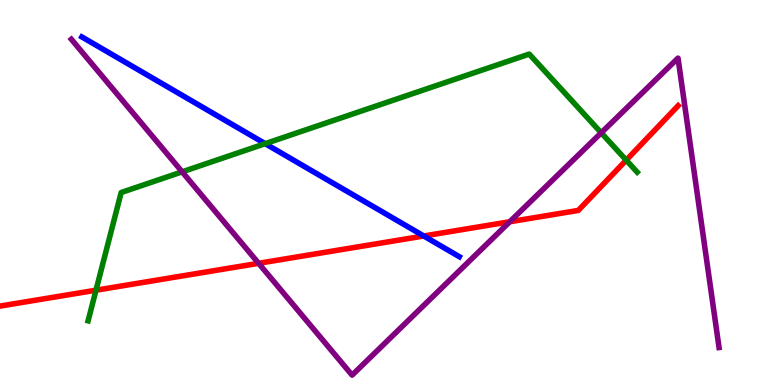[{'lines': ['blue', 'red'], 'intersections': [{'x': 5.47, 'y': 3.87}]}, {'lines': ['green', 'red'], 'intersections': [{'x': 1.24, 'y': 2.46}, {'x': 8.08, 'y': 5.84}]}, {'lines': ['purple', 'red'], 'intersections': [{'x': 3.34, 'y': 3.16}, {'x': 6.58, 'y': 4.24}]}, {'lines': ['blue', 'green'], 'intersections': [{'x': 3.42, 'y': 6.27}]}, {'lines': ['blue', 'purple'], 'intersections': []}, {'lines': ['green', 'purple'], 'intersections': [{'x': 2.35, 'y': 5.54}, {'x': 7.76, 'y': 6.55}]}]